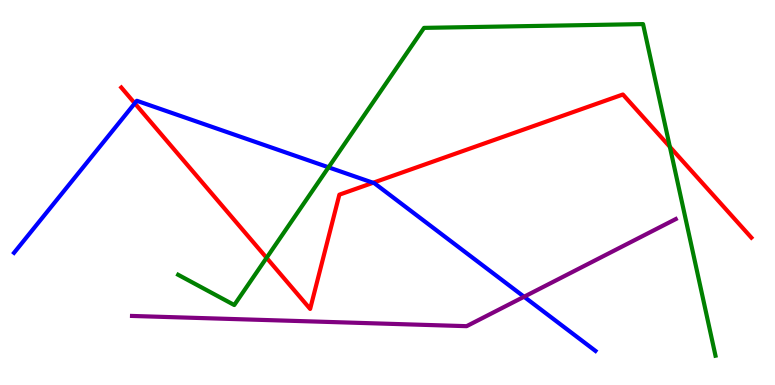[{'lines': ['blue', 'red'], 'intersections': [{'x': 1.74, 'y': 7.32}, {'x': 4.81, 'y': 5.25}]}, {'lines': ['green', 'red'], 'intersections': [{'x': 3.44, 'y': 3.3}, {'x': 8.64, 'y': 6.19}]}, {'lines': ['purple', 'red'], 'intersections': []}, {'lines': ['blue', 'green'], 'intersections': [{'x': 4.24, 'y': 5.65}]}, {'lines': ['blue', 'purple'], 'intersections': [{'x': 6.76, 'y': 2.29}]}, {'lines': ['green', 'purple'], 'intersections': []}]